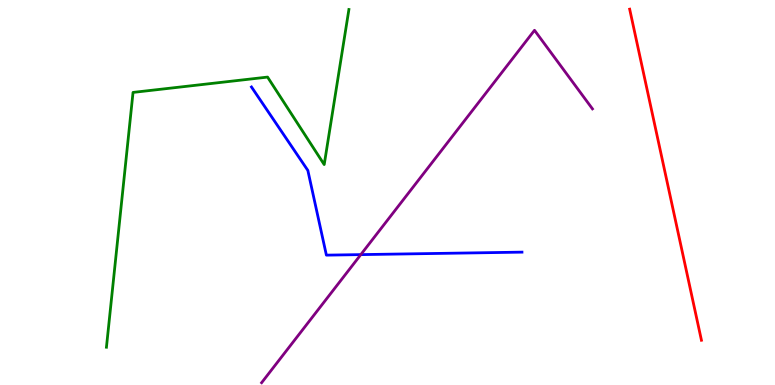[{'lines': ['blue', 'red'], 'intersections': []}, {'lines': ['green', 'red'], 'intersections': []}, {'lines': ['purple', 'red'], 'intersections': []}, {'lines': ['blue', 'green'], 'intersections': []}, {'lines': ['blue', 'purple'], 'intersections': [{'x': 4.66, 'y': 3.39}]}, {'lines': ['green', 'purple'], 'intersections': []}]